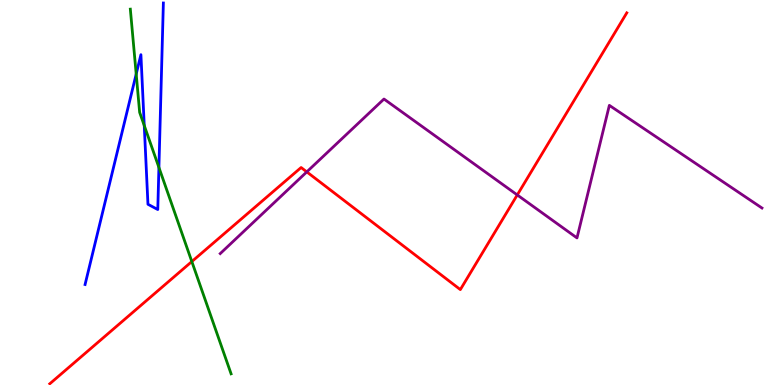[{'lines': ['blue', 'red'], 'intersections': []}, {'lines': ['green', 'red'], 'intersections': [{'x': 2.48, 'y': 3.21}]}, {'lines': ['purple', 'red'], 'intersections': [{'x': 3.96, 'y': 5.54}, {'x': 6.67, 'y': 4.94}]}, {'lines': ['blue', 'green'], 'intersections': [{'x': 1.76, 'y': 8.08}, {'x': 1.86, 'y': 6.74}, {'x': 2.05, 'y': 5.65}]}, {'lines': ['blue', 'purple'], 'intersections': []}, {'lines': ['green', 'purple'], 'intersections': []}]